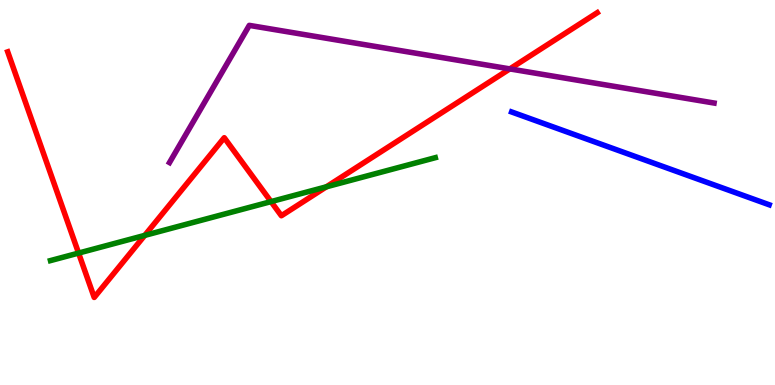[{'lines': ['blue', 'red'], 'intersections': []}, {'lines': ['green', 'red'], 'intersections': [{'x': 1.01, 'y': 3.43}, {'x': 1.87, 'y': 3.89}, {'x': 3.5, 'y': 4.76}, {'x': 4.21, 'y': 5.15}]}, {'lines': ['purple', 'red'], 'intersections': [{'x': 6.58, 'y': 8.21}]}, {'lines': ['blue', 'green'], 'intersections': []}, {'lines': ['blue', 'purple'], 'intersections': []}, {'lines': ['green', 'purple'], 'intersections': []}]